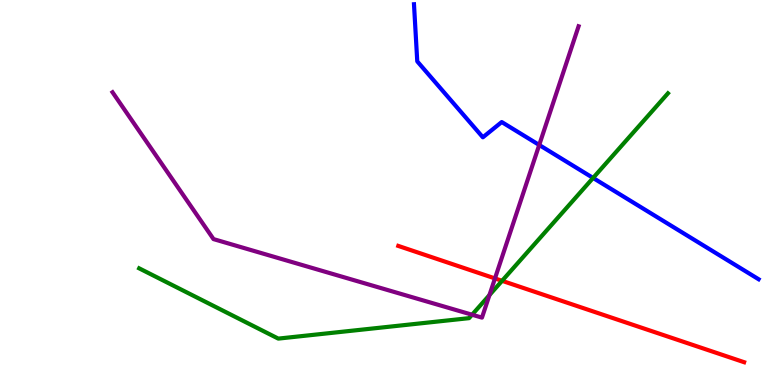[{'lines': ['blue', 'red'], 'intersections': []}, {'lines': ['green', 'red'], 'intersections': [{'x': 6.48, 'y': 2.71}]}, {'lines': ['purple', 'red'], 'intersections': [{'x': 6.39, 'y': 2.77}]}, {'lines': ['blue', 'green'], 'intersections': [{'x': 7.65, 'y': 5.38}]}, {'lines': ['blue', 'purple'], 'intersections': [{'x': 6.96, 'y': 6.23}]}, {'lines': ['green', 'purple'], 'intersections': [{'x': 6.09, 'y': 1.83}, {'x': 6.32, 'y': 2.33}]}]